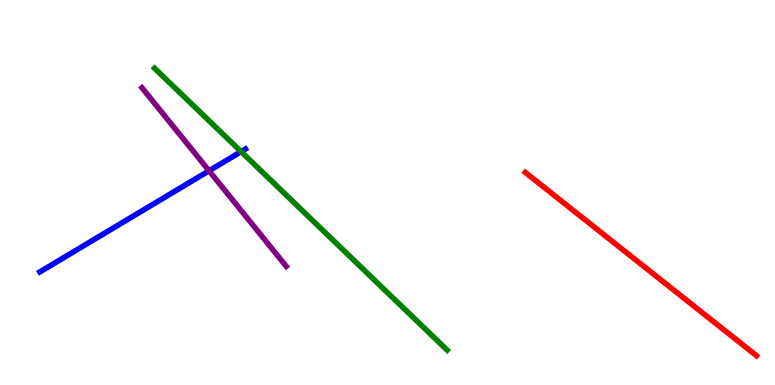[{'lines': ['blue', 'red'], 'intersections': []}, {'lines': ['green', 'red'], 'intersections': []}, {'lines': ['purple', 'red'], 'intersections': []}, {'lines': ['blue', 'green'], 'intersections': [{'x': 3.11, 'y': 6.06}]}, {'lines': ['blue', 'purple'], 'intersections': [{'x': 2.7, 'y': 5.56}]}, {'lines': ['green', 'purple'], 'intersections': []}]